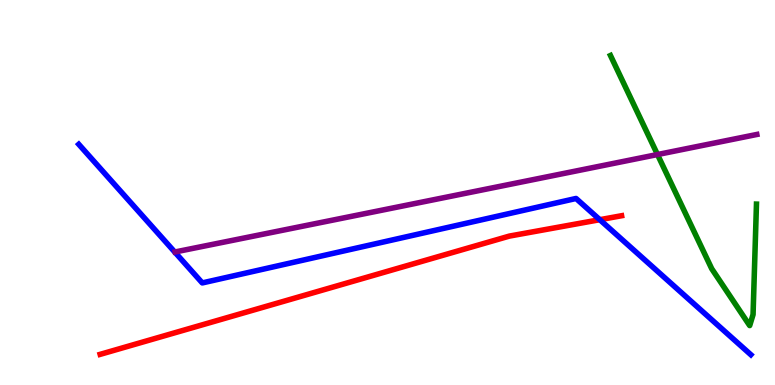[{'lines': ['blue', 'red'], 'intersections': [{'x': 7.74, 'y': 4.29}]}, {'lines': ['green', 'red'], 'intersections': []}, {'lines': ['purple', 'red'], 'intersections': []}, {'lines': ['blue', 'green'], 'intersections': []}, {'lines': ['blue', 'purple'], 'intersections': []}, {'lines': ['green', 'purple'], 'intersections': [{'x': 8.48, 'y': 5.99}]}]